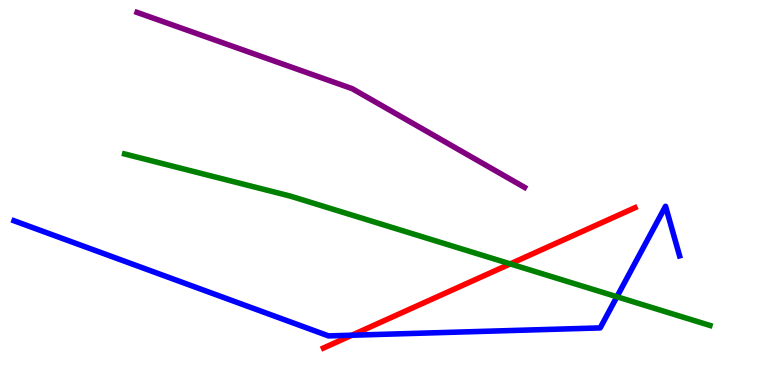[{'lines': ['blue', 'red'], 'intersections': [{'x': 4.54, 'y': 1.29}]}, {'lines': ['green', 'red'], 'intersections': [{'x': 6.58, 'y': 3.15}]}, {'lines': ['purple', 'red'], 'intersections': []}, {'lines': ['blue', 'green'], 'intersections': [{'x': 7.96, 'y': 2.29}]}, {'lines': ['blue', 'purple'], 'intersections': []}, {'lines': ['green', 'purple'], 'intersections': []}]